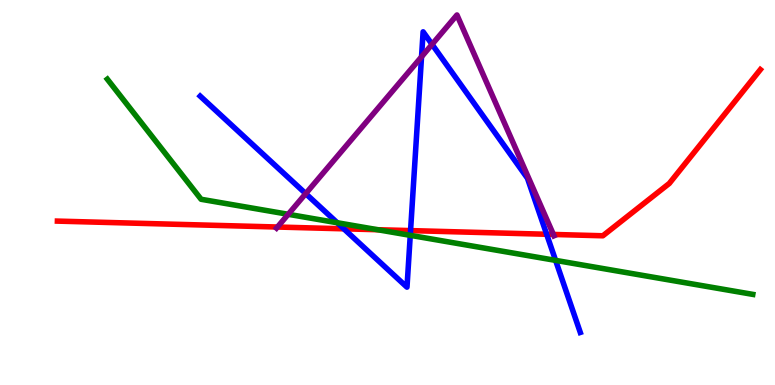[{'lines': ['blue', 'red'], 'intersections': [{'x': 4.44, 'y': 4.06}, {'x': 5.3, 'y': 4.01}, {'x': 7.05, 'y': 3.92}]}, {'lines': ['green', 'red'], 'intersections': [{'x': 4.87, 'y': 4.03}]}, {'lines': ['purple', 'red'], 'intersections': [{'x': 3.58, 'y': 4.1}, {'x': 7.14, 'y': 3.91}]}, {'lines': ['blue', 'green'], 'intersections': [{'x': 4.35, 'y': 4.21}, {'x': 5.29, 'y': 3.89}, {'x': 7.17, 'y': 3.24}]}, {'lines': ['blue', 'purple'], 'intersections': [{'x': 3.94, 'y': 4.97}, {'x': 5.44, 'y': 8.52}, {'x': 5.57, 'y': 8.85}]}, {'lines': ['green', 'purple'], 'intersections': [{'x': 3.72, 'y': 4.43}]}]